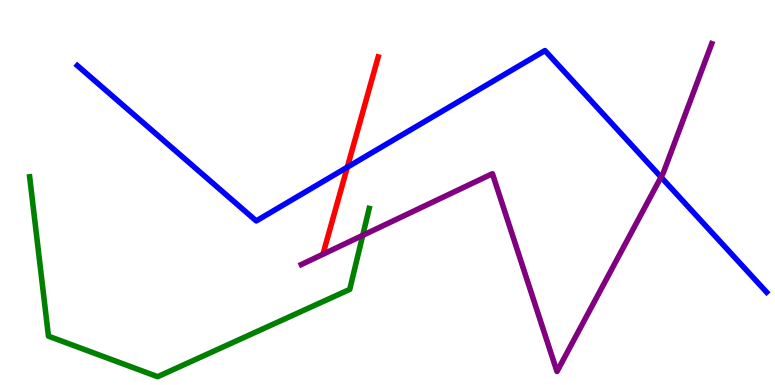[{'lines': ['blue', 'red'], 'intersections': [{'x': 4.48, 'y': 5.66}]}, {'lines': ['green', 'red'], 'intersections': []}, {'lines': ['purple', 'red'], 'intersections': []}, {'lines': ['blue', 'green'], 'intersections': []}, {'lines': ['blue', 'purple'], 'intersections': [{'x': 8.53, 'y': 5.4}]}, {'lines': ['green', 'purple'], 'intersections': [{'x': 4.68, 'y': 3.89}]}]